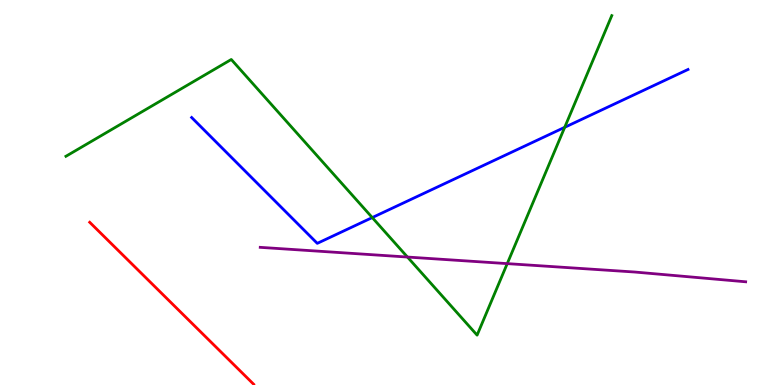[{'lines': ['blue', 'red'], 'intersections': []}, {'lines': ['green', 'red'], 'intersections': []}, {'lines': ['purple', 'red'], 'intersections': []}, {'lines': ['blue', 'green'], 'intersections': [{'x': 4.8, 'y': 4.35}, {'x': 7.29, 'y': 6.69}]}, {'lines': ['blue', 'purple'], 'intersections': []}, {'lines': ['green', 'purple'], 'intersections': [{'x': 5.26, 'y': 3.32}, {'x': 6.55, 'y': 3.15}]}]